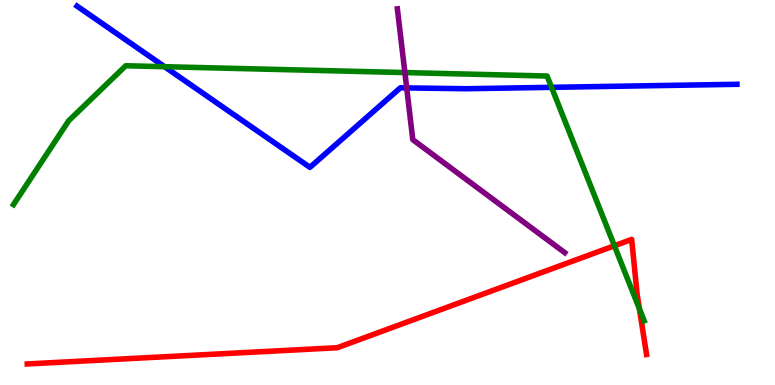[{'lines': ['blue', 'red'], 'intersections': []}, {'lines': ['green', 'red'], 'intersections': [{'x': 7.93, 'y': 3.62}, {'x': 8.25, 'y': 1.98}]}, {'lines': ['purple', 'red'], 'intersections': []}, {'lines': ['blue', 'green'], 'intersections': [{'x': 2.12, 'y': 8.27}, {'x': 7.12, 'y': 7.73}]}, {'lines': ['blue', 'purple'], 'intersections': [{'x': 5.25, 'y': 7.72}]}, {'lines': ['green', 'purple'], 'intersections': [{'x': 5.22, 'y': 8.12}]}]